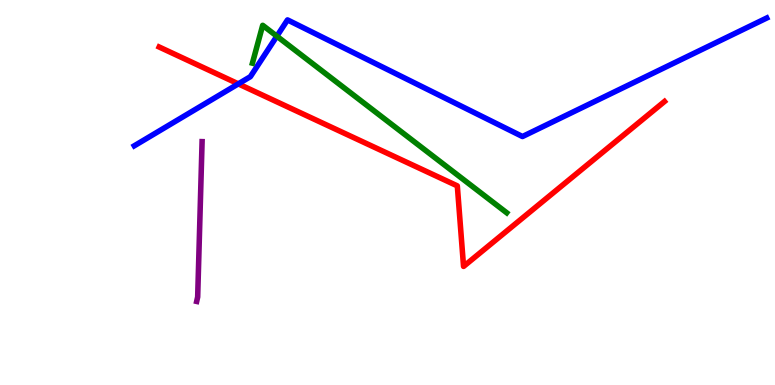[{'lines': ['blue', 'red'], 'intersections': [{'x': 3.07, 'y': 7.82}]}, {'lines': ['green', 'red'], 'intersections': []}, {'lines': ['purple', 'red'], 'intersections': []}, {'lines': ['blue', 'green'], 'intersections': [{'x': 3.57, 'y': 9.06}]}, {'lines': ['blue', 'purple'], 'intersections': []}, {'lines': ['green', 'purple'], 'intersections': []}]